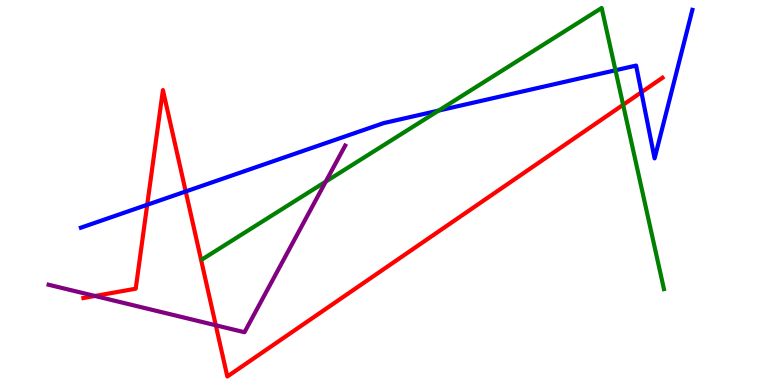[{'lines': ['blue', 'red'], 'intersections': [{'x': 1.9, 'y': 4.68}, {'x': 2.4, 'y': 5.03}, {'x': 8.28, 'y': 7.6}]}, {'lines': ['green', 'red'], 'intersections': [{'x': 8.04, 'y': 7.28}]}, {'lines': ['purple', 'red'], 'intersections': [{'x': 1.23, 'y': 2.31}, {'x': 2.78, 'y': 1.55}]}, {'lines': ['blue', 'green'], 'intersections': [{'x': 5.66, 'y': 7.13}, {'x': 7.94, 'y': 8.17}]}, {'lines': ['blue', 'purple'], 'intersections': []}, {'lines': ['green', 'purple'], 'intersections': [{'x': 4.2, 'y': 5.28}]}]